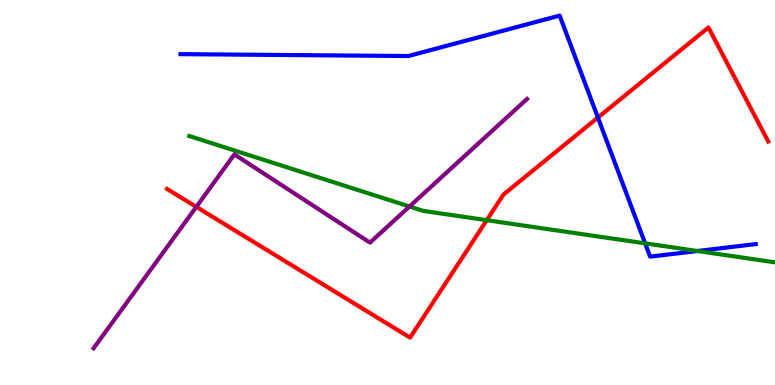[{'lines': ['blue', 'red'], 'intersections': [{'x': 7.71, 'y': 6.95}]}, {'lines': ['green', 'red'], 'intersections': [{'x': 6.28, 'y': 4.28}]}, {'lines': ['purple', 'red'], 'intersections': [{'x': 2.53, 'y': 4.63}]}, {'lines': ['blue', 'green'], 'intersections': [{'x': 8.32, 'y': 3.68}, {'x': 9.0, 'y': 3.48}]}, {'lines': ['blue', 'purple'], 'intersections': []}, {'lines': ['green', 'purple'], 'intersections': [{'x': 5.28, 'y': 4.64}]}]